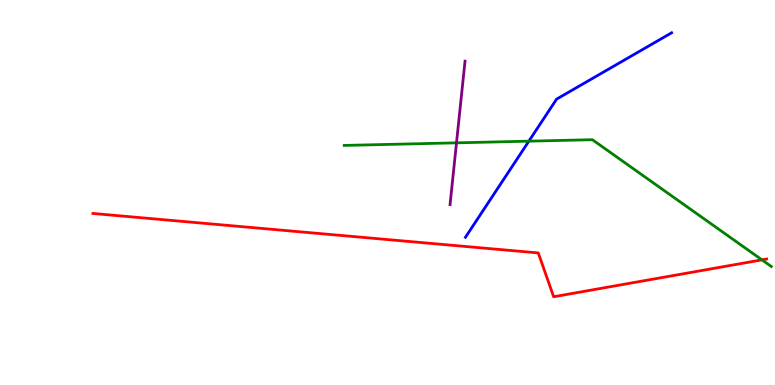[{'lines': ['blue', 'red'], 'intersections': []}, {'lines': ['green', 'red'], 'intersections': [{'x': 9.83, 'y': 3.25}]}, {'lines': ['purple', 'red'], 'intersections': []}, {'lines': ['blue', 'green'], 'intersections': [{'x': 6.82, 'y': 6.33}]}, {'lines': ['blue', 'purple'], 'intersections': []}, {'lines': ['green', 'purple'], 'intersections': [{'x': 5.89, 'y': 6.29}]}]